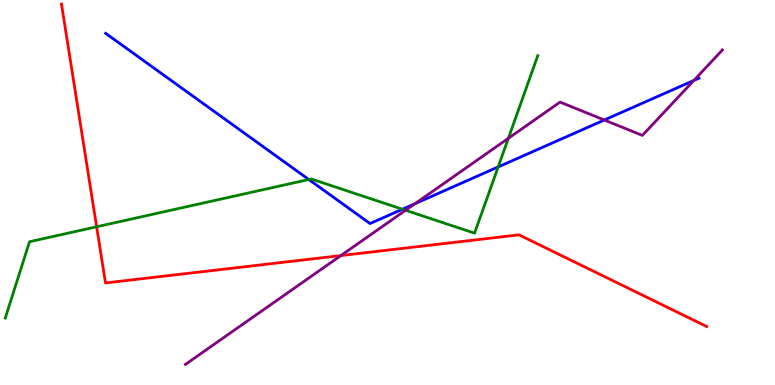[{'lines': ['blue', 'red'], 'intersections': []}, {'lines': ['green', 'red'], 'intersections': [{'x': 1.25, 'y': 4.11}]}, {'lines': ['purple', 'red'], 'intersections': [{'x': 4.4, 'y': 3.36}]}, {'lines': ['blue', 'green'], 'intersections': [{'x': 3.98, 'y': 5.34}, {'x': 5.19, 'y': 4.57}, {'x': 6.43, 'y': 5.66}]}, {'lines': ['blue', 'purple'], 'intersections': [{'x': 5.35, 'y': 4.71}, {'x': 7.8, 'y': 6.88}, {'x': 8.95, 'y': 7.91}]}, {'lines': ['green', 'purple'], 'intersections': [{'x': 5.23, 'y': 4.54}, {'x': 6.56, 'y': 6.41}]}]